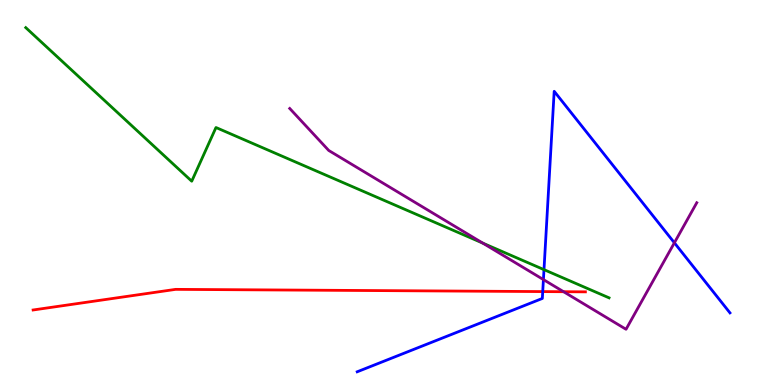[{'lines': ['blue', 'red'], 'intersections': [{'x': 7.0, 'y': 2.43}]}, {'lines': ['green', 'red'], 'intersections': []}, {'lines': ['purple', 'red'], 'intersections': [{'x': 7.27, 'y': 2.42}]}, {'lines': ['blue', 'green'], 'intersections': [{'x': 7.02, 'y': 3.0}]}, {'lines': ['blue', 'purple'], 'intersections': [{'x': 7.01, 'y': 2.74}, {'x': 8.7, 'y': 3.69}]}, {'lines': ['green', 'purple'], 'intersections': [{'x': 6.23, 'y': 3.69}]}]